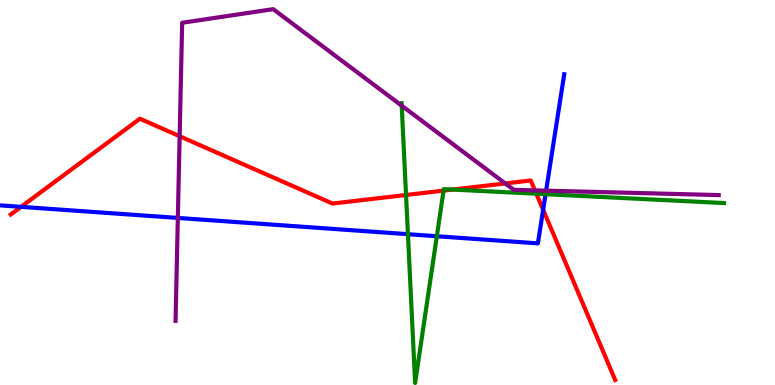[{'lines': ['blue', 'red'], 'intersections': [{'x': 0.271, 'y': 4.63}, {'x': 7.01, 'y': 4.55}]}, {'lines': ['green', 'red'], 'intersections': [{'x': 5.24, 'y': 4.94}, {'x': 5.72, 'y': 5.05}, {'x': 5.84, 'y': 5.08}, {'x': 6.92, 'y': 4.97}]}, {'lines': ['purple', 'red'], 'intersections': [{'x': 2.32, 'y': 6.46}, {'x': 6.52, 'y': 5.24}, {'x': 6.9, 'y': 5.06}]}, {'lines': ['blue', 'green'], 'intersections': [{'x': 5.26, 'y': 3.92}, {'x': 5.64, 'y': 3.86}, {'x': 7.04, 'y': 4.96}]}, {'lines': ['blue', 'purple'], 'intersections': [{'x': 2.29, 'y': 4.34}, {'x': 7.05, 'y': 5.05}]}, {'lines': ['green', 'purple'], 'intersections': [{'x': 5.18, 'y': 7.26}]}]